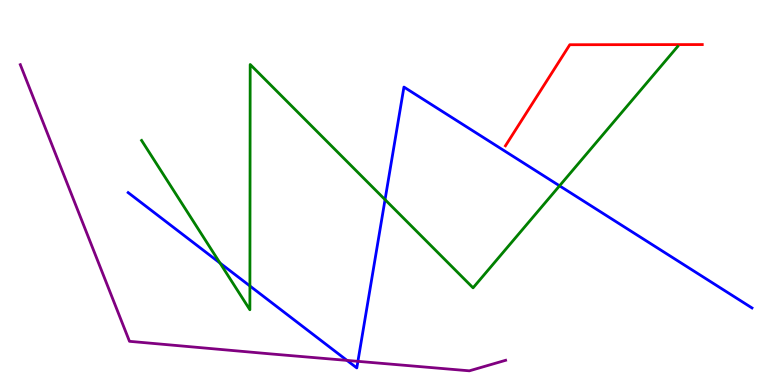[{'lines': ['blue', 'red'], 'intersections': []}, {'lines': ['green', 'red'], 'intersections': []}, {'lines': ['purple', 'red'], 'intersections': []}, {'lines': ['blue', 'green'], 'intersections': [{'x': 2.84, 'y': 3.17}, {'x': 3.22, 'y': 2.57}, {'x': 4.97, 'y': 4.81}, {'x': 7.22, 'y': 5.17}]}, {'lines': ['blue', 'purple'], 'intersections': [{'x': 4.48, 'y': 0.639}, {'x': 4.62, 'y': 0.615}]}, {'lines': ['green', 'purple'], 'intersections': []}]